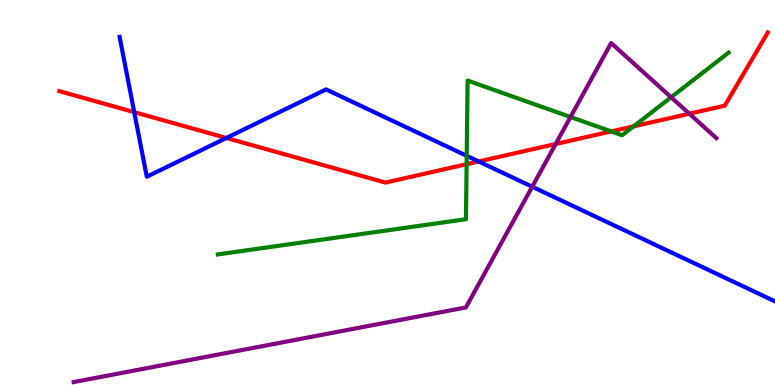[{'lines': ['blue', 'red'], 'intersections': [{'x': 1.73, 'y': 7.09}, {'x': 2.92, 'y': 6.42}, {'x': 6.18, 'y': 5.81}]}, {'lines': ['green', 'red'], 'intersections': [{'x': 6.02, 'y': 5.74}, {'x': 7.89, 'y': 6.59}, {'x': 8.18, 'y': 6.72}]}, {'lines': ['purple', 'red'], 'intersections': [{'x': 7.17, 'y': 6.26}, {'x': 8.89, 'y': 7.05}]}, {'lines': ['blue', 'green'], 'intersections': [{'x': 6.02, 'y': 5.95}]}, {'lines': ['blue', 'purple'], 'intersections': [{'x': 6.87, 'y': 5.15}]}, {'lines': ['green', 'purple'], 'intersections': [{'x': 7.36, 'y': 6.96}, {'x': 8.66, 'y': 7.47}]}]